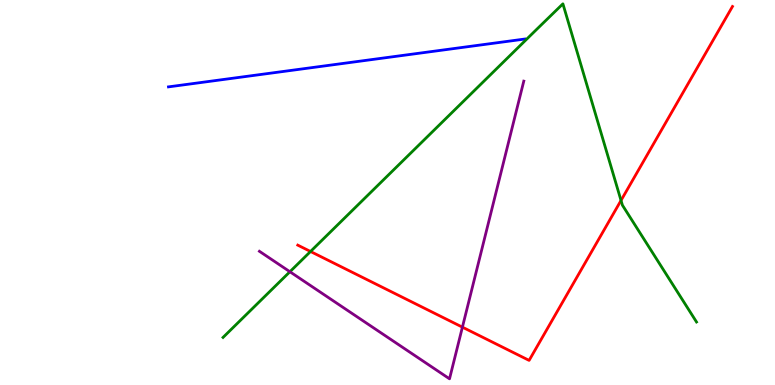[{'lines': ['blue', 'red'], 'intersections': []}, {'lines': ['green', 'red'], 'intersections': [{'x': 4.01, 'y': 3.47}, {'x': 8.01, 'y': 4.79}]}, {'lines': ['purple', 'red'], 'intersections': [{'x': 5.97, 'y': 1.5}]}, {'lines': ['blue', 'green'], 'intersections': []}, {'lines': ['blue', 'purple'], 'intersections': []}, {'lines': ['green', 'purple'], 'intersections': [{'x': 3.74, 'y': 2.94}]}]